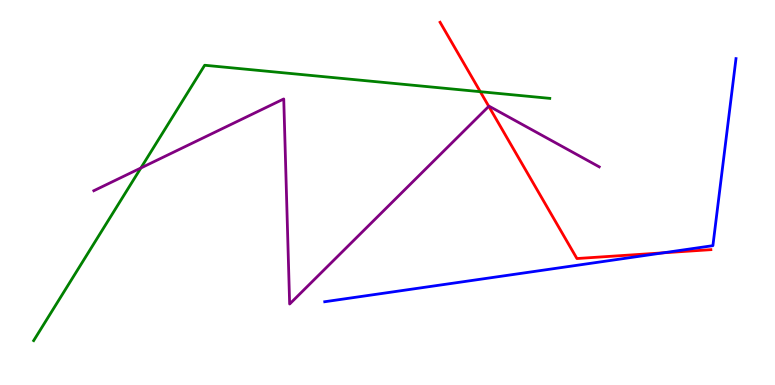[{'lines': ['blue', 'red'], 'intersections': [{'x': 8.56, 'y': 3.43}]}, {'lines': ['green', 'red'], 'intersections': [{'x': 6.2, 'y': 7.62}]}, {'lines': ['purple', 'red'], 'intersections': [{'x': 6.31, 'y': 7.24}]}, {'lines': ['blue', 'green'], 'intersections': []}, {'lines': ['blue', 'purple'], 'intersections': []}, {'lines': ['green', 'purple'], 'intersections': [{'x': 1.82, 'y': 5.64}]}]